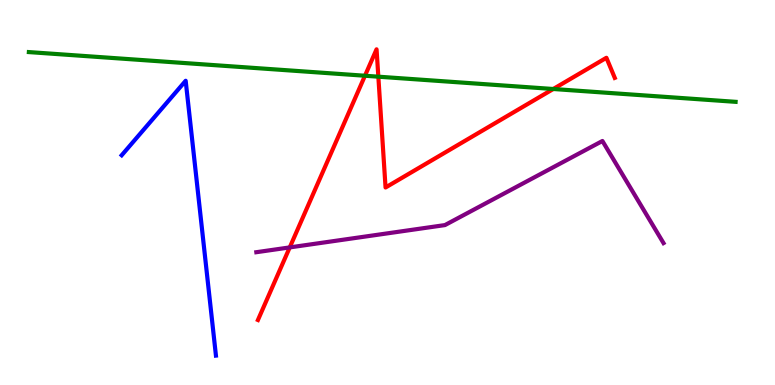[{'lines': ['blue', 'red'], 'intersections': []}, {'lines': ['green', 'red'], 'intersections': [{'x': 4.71, 'y': 8.03}, {'x': 4.88, 'y': 8.01}, {'x': 7.14, 'y': 7.69}]}, {'lines': ['purple', 'red'], 'intersections': [{'x': 3.74, 'y': 3.57}]}, {'lines': ['blue', 'green'], 'intersections': []}, {'lines': ['blue', 'purple'], 'intersections': []}, {'lines': ['green', 'purple'], 'intersections': []}]